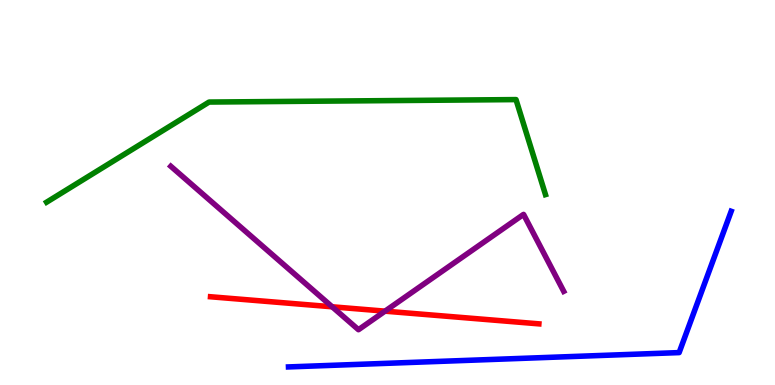[{'lines': ['blue', 'red'], 'intersections': []}, {'lines': ['green', 'red'], 'intersections': []}, {'lines': ['purple', 'red'], 'intersections': [{'x': 4.29, 'y': 2.03}, {'x': 4.97, 'y': 1.92}]}, {'lines': ['blue', 'green'], 'intersections': []}, {'lines': ['blue', 'purple'], 'intersections': []}, {'lines': ['green', 'purple'], 'intersections': []}]